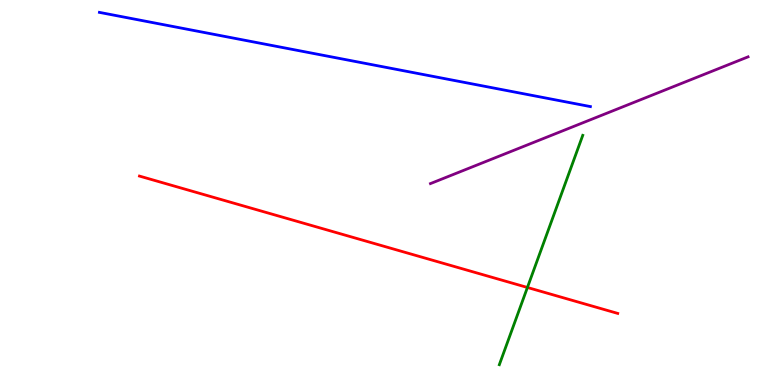[{'lines': ['blue', 'red'], 'intersections': []}, {'lines': ['green', 'red'], 'intersections': [{'x': 6.81, 'y': 2.53}]}, {'lines': ['purple', 'red'], 'intersections': []}, {'lines': ['blue', 'green'], 'intersections': []}, {'lines': ['blue', 'purple'], 'intersections': []}, {'lines': ['green', 'purple'], 'intersections': []}]